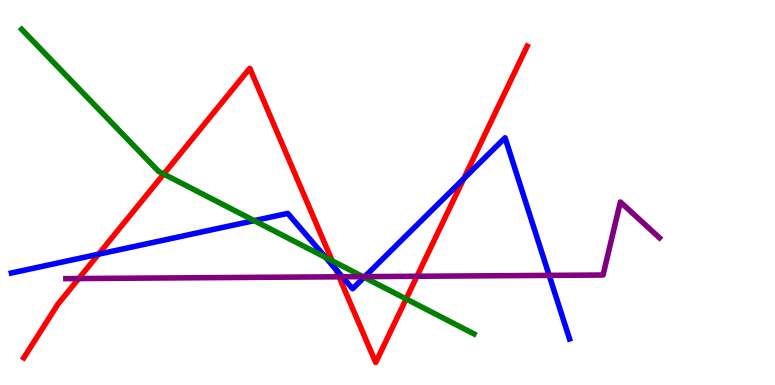[{'lines': ['blue', 'red'], 'intersections': [{'x': 1.27, 'y': 3.4}, {'x': 4.33, 'y': 3.01}, {'x': 5.98, 'y': 5.36}]}, {'lines': ['green', 'red'], 'intersections': [{'x': 2.11, 'y': 5.48}, {'x': 4.29, 'y': 3.22}, {'x': 5.24, 'y': 2.24}]}, {'lines': ['purple', 'red'], 'intersections': [{'x': 1.02, 'y': 2.77}, {'x': 4.37, 'y': 2.81}, {'x': 5.38, 'y': 2.82}]}, {'lines': ['blue', 'green'], 'intersections': [{'x': 3.28, 'y': 4.27}, {'x': 4.2, 'y': 3.31}, {'x': 4.7, 'y': 2.8}]}, {'lines': ['blue', 'purple'], 'intersections': [{'x': 4.42, 'y': 2.81}, {'x': 4.71, 'y': 2.81}, {'x': 7.09, 'y': 2.85}]}, {'lines': ['green', 'purple'], 'intersections': [{'x': 4.68, 'y': 2.81}]}]